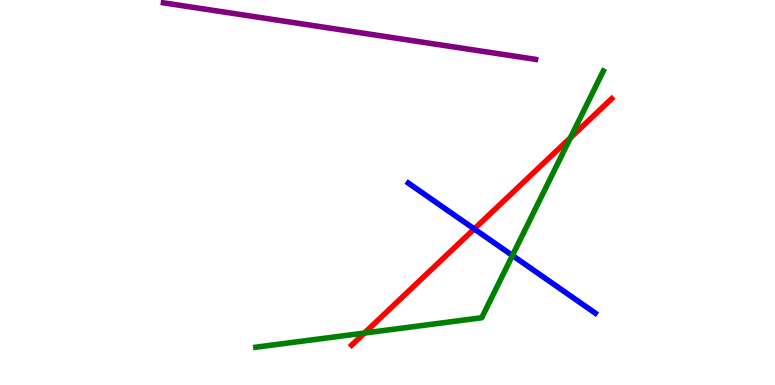[{'lines': ['blue', 'red'], 'intersections': [{'x': 6.12, 'y': 4.05}]}, {'lines': ['green', 'red'], 'intersections': [{'x': 4.7, 'y': 1.35}, {'x': 7.36, 'y': 6.42}]}, {'lines': ['purple', 'red'], 'intersections': []}, {'lines': ['blue', 'green'], 'intersections': [{'x': 6.61, 'y': 3.36}]}, {'lines': ['blue', 'purple'], 'intersections': []}, {'lines': ['green', 'purple'], 'intersections': []}]